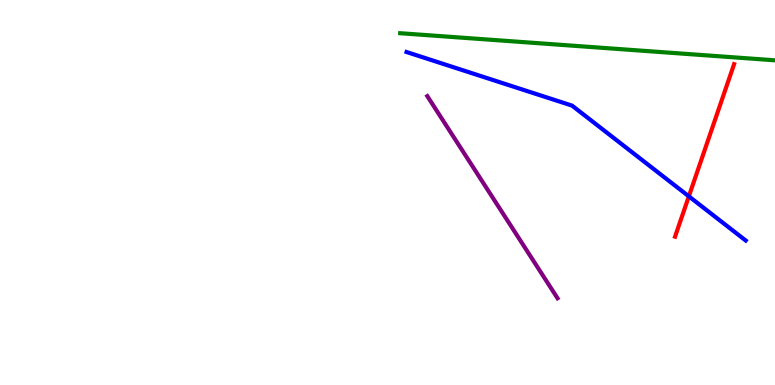[{'lines': ['blue', 'red'], 'intersections': [{'x': 8.89, 'y': 4.9}]}, {'lines': ['green', 'red'], 'intersections': []}, {'lines': ['purple', 'red'], 'intersections': []}, {'lines': ['blue', 'green'], 'intersections': []}, {'lines': ['blue', 'purple'], 'intersections': []}, {'lines': ['green', 'purple'], 'intersections': []}]